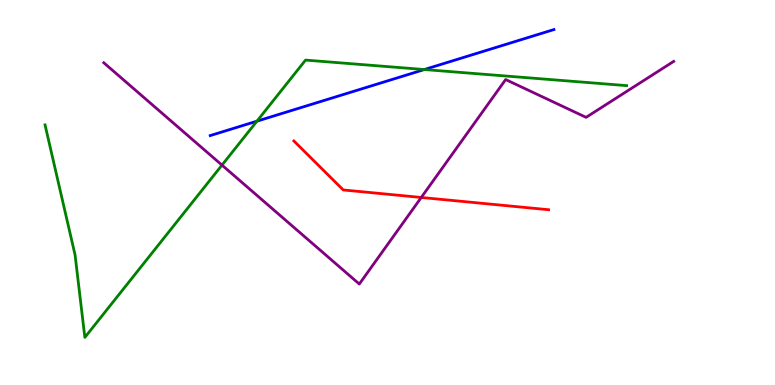[{'lines': ['blue', 'red'], 'intersections': []}, {'lines': ['green', 'red'], 'intersections': []}, {'lines': ['purple', 'red'], 'intersections': [{'x': 5.44, 'y': 4.87}]}, {'lines': ['blue', 'green'], 'intersections': [{'x': 3.32, 'y': 6.85}, {'x': 5.48, 'y': 8.19}]}, {'lines': ['blue', 'purple'], 'intersections': []}, {'lines': ['green', 'purple'], 'intersections': [{'x': 2.86, 'y': 5.71}]}]